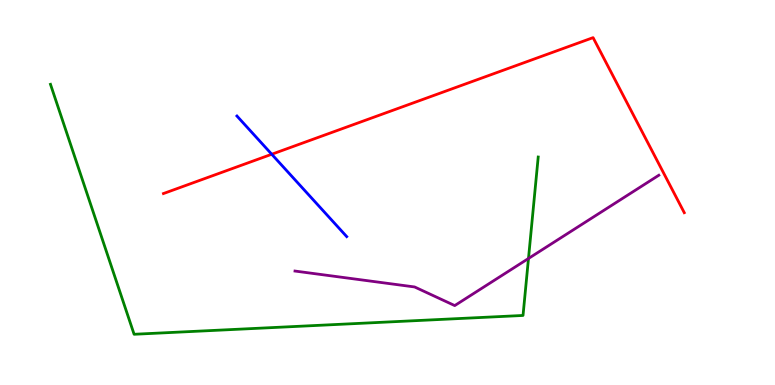[{'lines': ['blue', 'red'], 'intersections': [{'x': 3.51, 'y': 5.99}]}, {'lines': ['green', 'red'], 'intersections': []}, {'lines': ['purple', 'red'], 'intersections': []}, {'lines': ['blue', 'green'], 'intersections': []}, {'lines': ['blue', 'purple'], 'intersections': []}, {'lines': ['green', 'purple'], 'intersections': [{'x': 6.82, 'y': 3.29}]}]